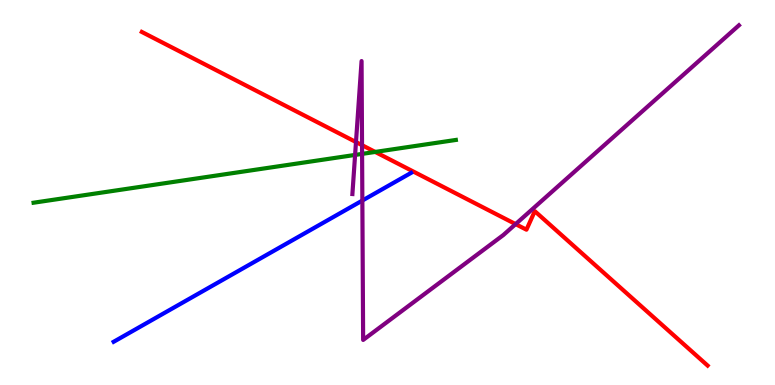[{'lines': ['blue', 'red'], 'intersections': []}, {'lines': ['green', 'red'], 'intersections': [{'x': 4.84, 'y': 6.05}]}, {'lines': ['purple', 'red'], 'intersections': [{'x': 4.59, 'y': 6.31}, {'x': 4.67, 'y': 6.23}, {'x': 6.65, 'y': 4.18}]}, {'lines': ['blue', 'green'], 'intersections': []}, {'lines': ['blue', 'purple'], 'intersections': [{'x': 4.68, 'y': 4.79}]}, {'lines': ['green', 'purple'], 'intersections': [{'x': 4.58, 'y': 5.98}, {'x': 4.67, 'y': 6.0}]}]